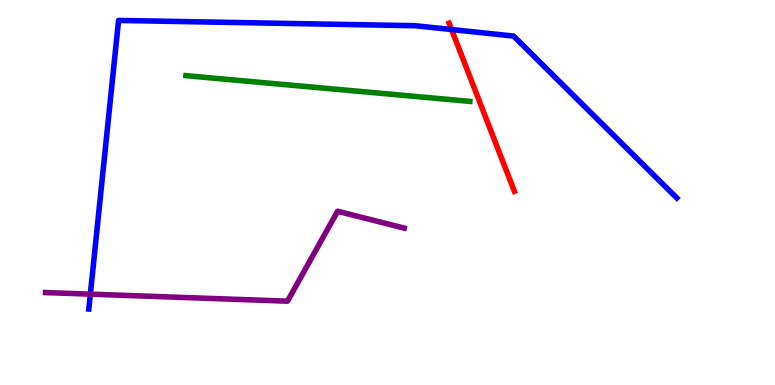[{'lines': ['blue', 'red'], 'intersections': [{'x': 5.83, 'y': 9.23}]}, {'lines': ['green', 'red'], 'intersections': []}, {'lines': ['purple', 'red'], 'intersections': []}, {'lines': ['blue', 'green'], 'intersections': []}, {'lines': ['blue', 'purple'], 'intersections': [{'x': 1.17, 'y': 2.36}]}, {'lines': ['green', 'purple'], 'intersections': []}]